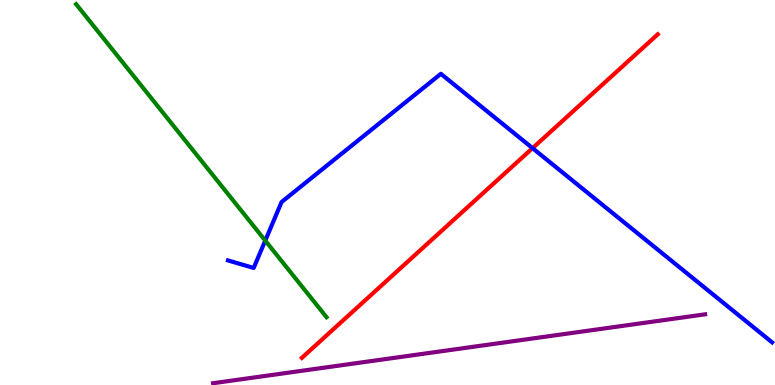[{'lines': ['blue', 'red'], 'intersections': [{'x': 6.87, 'y': 6.15}]}, {'lines': ['green', 'red'], 'intersections': []}, {'lines': ['purple', 'red'], 'intersections': []}, {'lines': ['blue', 'green'], 'intersections': [{'x': 3.42, 'y': 3.75}]}, {'lines': ['blue', 'purple'], 'intersections': []}, {'lines': ['green', 'purple'], 'intersections': []}]